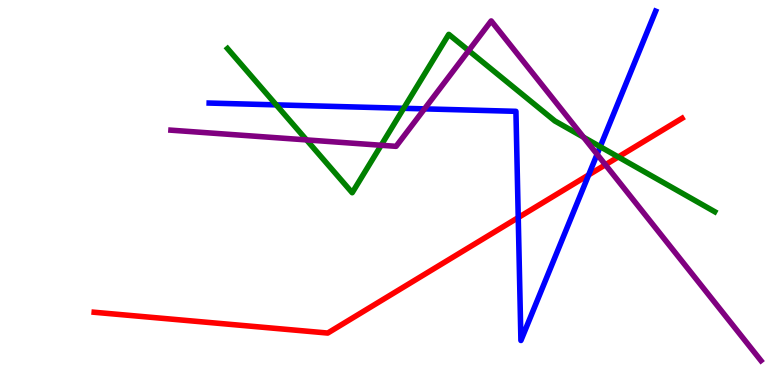[{'lines': ['blue', 'red'], 'intersections': [{'x': 6.69, 'y': 4.35}, {'x': 7.6, 'y': 5.46}]}, {'lines': ['green', 'red'], 'intersections': [{'x': 7.98, 'y': 5.92}]}, {'lines': ['purple', 'red'], 'intersections': [{'x': 7.81, 'y': 5.72}]}, {'lines': ['blue', 'green'], 'intersections': [{'x': 3.56, 'y': 7.28}, {'x': 5.21, 'y': 7.19}, {'x': 7.74, 'y': 6.19}]}, {'lines': ['blue', 'purple'], 'intersections': [{'x': 5.48, 'y': 7.17}, {'x': 7.7, 'y': 5.99}]}, {'lines': ['green', 'purple'], 'intersections': [{'x': 3.96, 'y': 6.37}, {'x': 4.92, 'y': 6.23}, {'x': 6.05, 'y': 8.69}, {'x': 7.53, 'y': 6.43}]}]